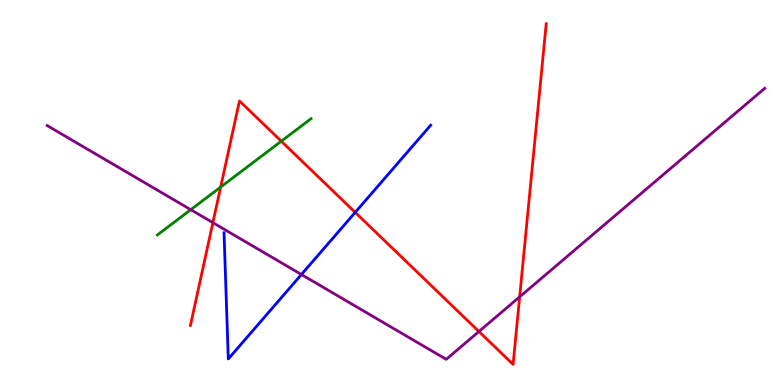[{'lines': ['blue', 'red'], 'intersections': [{'x': 4.58, 'y': 4.48}]}, {'lines': ['green', 'red'], 'intersections': [{'x': 2.85, 'y': 5.14}, {'x': 3.63, 'y': 6.33}]}, {'lines': ['purple', 'red'], 'intersections': [{'x': 2.75, 'y': 4.22}, {'x': 6.18, 'y': 1.39}, {'x': 6.71, 'y': 2.29}]}, {'lines': ['blue', 'green'], 'intersections': []}, {'lines': ['blue', 'purple'], 'intersections': [{'x': 3.89, 'y': 2.87}]}, {'lines': ['green', 'purple'], 'intersections': [{'x': 2.46, 'y': 4.55}]}]